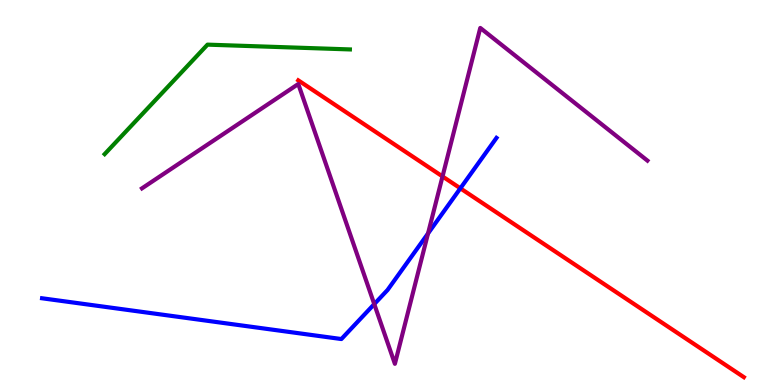[{'lines': ['blue', 'red'], 'intersections': [{'x': 5.94, 'y': 5.11}]}, {'lines': ['green', 'red'], 'intersections': []}, {'lines': ['purple', 'red'], 'intersections': [{'x': 5.71, 'y': 5.42}]}, {'lines': ['blue', 'green'], 'intersections': []}, {'lines': ['blue', 'purple'], 'intersections': [{'x': 4.83, 'y': 2.1}, {'x': 5.52, 'y': 3.94}]}, {'lines': ['green', 'purple'], 'intersections': []}]